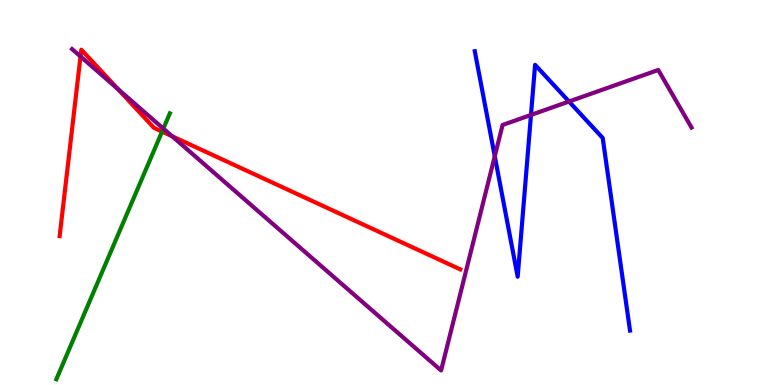[{'lines': ['blue', 'red'], 'intersections': []}, {'lines': ['green', 'red'], 'intersections': [{'x': 2.09, 'y': 6.58}]}, {'lines': ['purple', 'red'], 'intersections': [{'x': 1.04, 'y': 8.53}, {'x': 1.52, 'y': 7.69}, {'x': 2.22, 'y': 6.46}]}, {'lines': ['blue', 'green'], 'intersections': []}, {'lines': ['blue', 'purple'], 'intersections': [{'x': 6.38, 'y': 5.94}, {'x': 6.85, 'y': 7.01}, {'x': 7.34, 'y': 7.36}]}, {'lines': ['green', 'purple'], 'intersections': [{'x': 2.11, 'y': 6.66}]}]